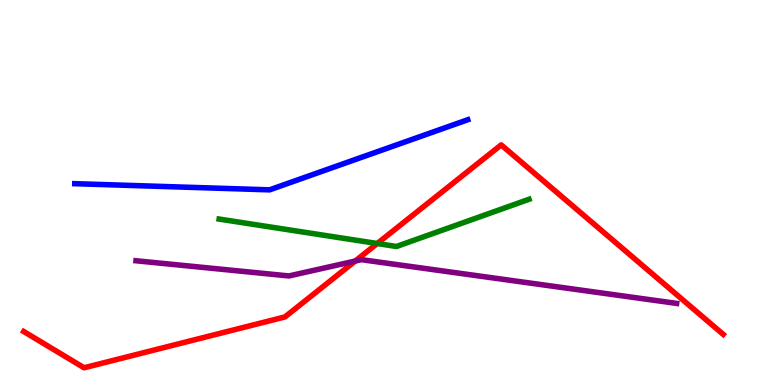[{'lines': ['blue', 'red'], 'intersections': []}, {'lines': ['green', 'red'], 'intersections': [{'x': 4.87, 'y': 3.68}]}, {'lines': ['purple', 'red'], 'intersections': [{'x': 4.58, 'y': 3.22}]}, {'lines': ['blue', 'green'], 'intersections': []}, {'lines': ['blue', 'purple'], 'intersections': []}, {'lines': ['green', 'purple'], 'intersections': []}]